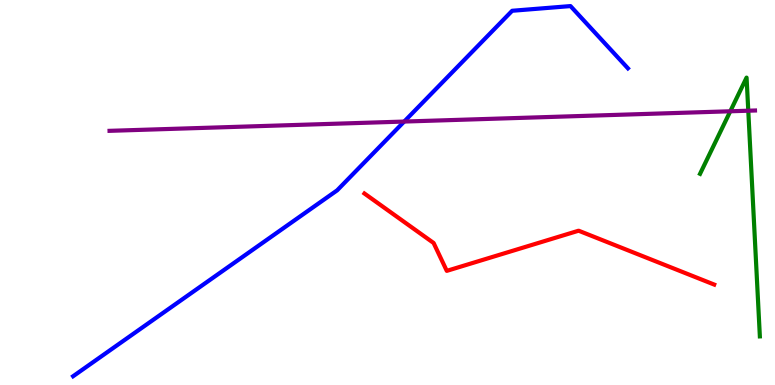[{'lines': ['blue', 'red'], 'intersections': []}, {'lines': ['green', 'red'], 'intersections': []}, {'lines': ['purple', 'red'], 'intersections': []}, {'lines': ['blue', 'green'], 'intersections': []}, {'lines': ['blue', 'purple'], 'intersections': [{'x': 5.22, 'y': 6.84}]}, {'lines': ['green', 'purple'], 'intersections': [{'x': 9.42, 'y': 7.11}, {'x': 9.66, 'y': 7.12}]}]